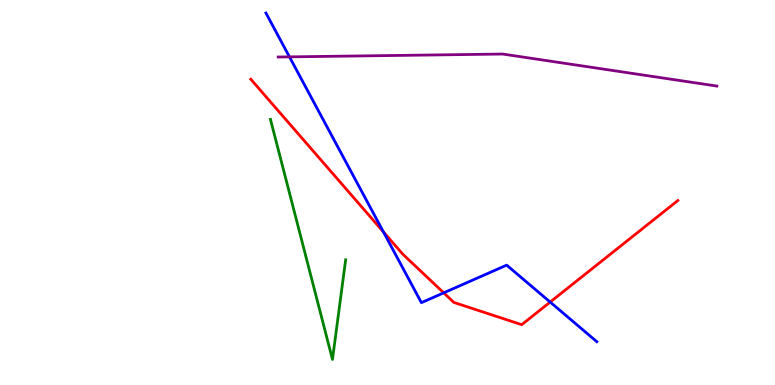[{'lines': ['blue', 'red'], 'intersections': [{'x': 4.95, 'y': 3.98}, {'x': 5.73, 'y': 2.39}, {'x': 7.1, 'y': 2.15}]}, {'lines': ['green', 'red'], 'intersections': []}, {'lines': ['purple', 'red'], 'intersections': []}, {'lines': ['blue', 'green'], 'intersections': []}, {'lines': ['blue', 'purple'], 'intersections': [{'x': 3.74, 'y': 8.52}]}, {'lines': ['green', 'purple'], 'intersections': []}]